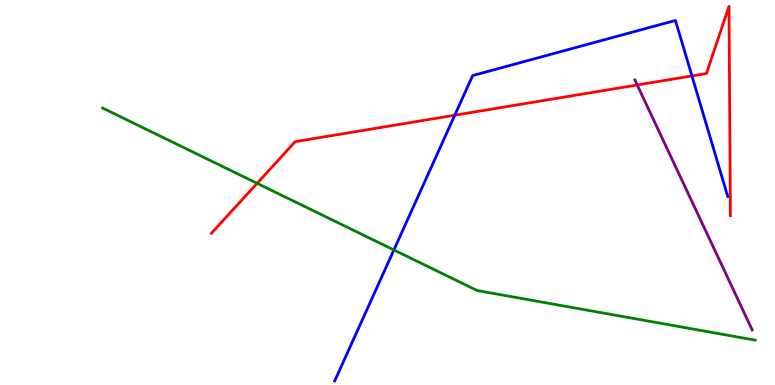[{'lines': ['blue', 'red'], 'intersections': [{'x': 5.87, 'y': 7.01}, {'x': 8.93, 'y': 8.03}]}, {'lines': ['green', 'red'], 'intersections': [{'x': 3.32, 'y': 5.24}]}, {'lines': ['purple', 'red'], 'intersections': [{'x': 8.22, 'y': 7.79}]}, {'lines': ['blue', 'green'], 'intersections': [{'x': 5.08, 'y': 3.51}]}, {'lines': ['blue', 'purple'], 'intersections': []}, {'lines': ['green', 'purple'], 'intersections': []}]